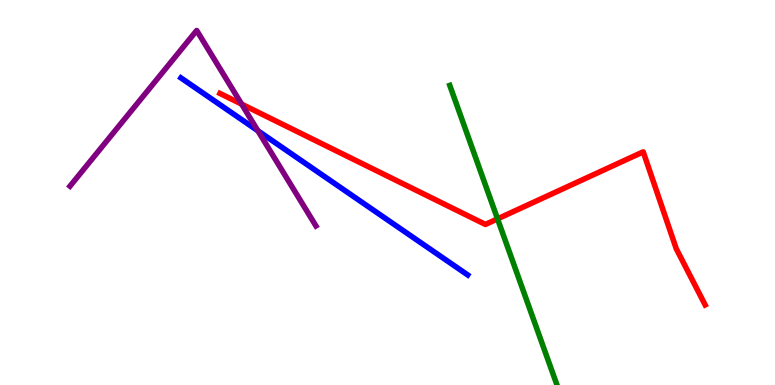[{'lines': ['blue', 'red'], 'intersections': []}, {'lines': ['green', 'red'], 'intersections': [{'x': 6.42, 'y': 4.32}]}, {'lines': ['purple', 'red'], 'intersections': [{'x': 3.12, 'y': 7.3}]}, {'lines': ['blue', 'green'], 'intersections': []}, {'lines': ['blue', 'purple'], 'intersections': [{'x': 3.33, 'y': 6.6}]}, {'lines': ['green', 'purple'], 'intersections': []}]